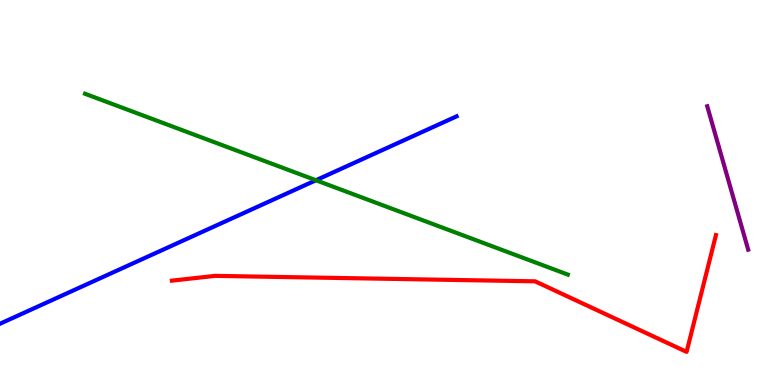[{'lines': ['blue', 'red'], 'intersections': []}, {'lines': ['green', 'red'], 'intersections': []}, {'lines': ['purple', 'red'], 'intersections': []}, {'lines': ['blue', 'green'], 'intersections': [{'x': 4.08, 'y': 5.32}]}, {'lines': ['blue', 'purple'], 'intersections': []}, {'lines': ['green', 'purple'], 'intersections': []}]